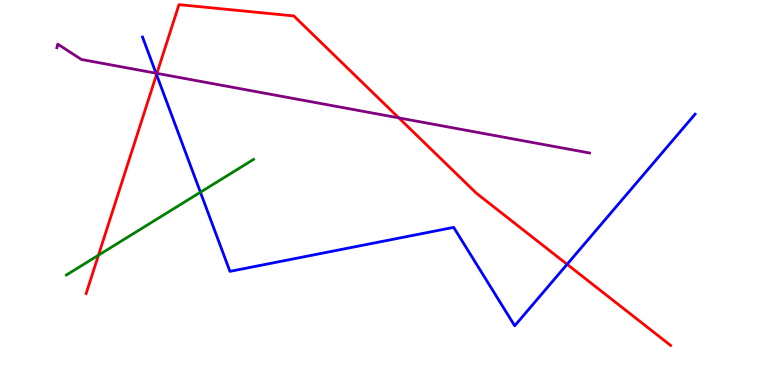[{'lines': ['blue', 'red'], 'intersections': [{'x': 2.02, 'y': 8.06}, {'x': 7.32, 'y': 3.13}]}, {'lines': ['green', 'red'], 'intersections': [{'x': 1.27, 'y': 3.37}]}, {'lines': ['purple', 'red'], 'intersections': [{'x': 2.02, 'y': 8.09}, {'x': 5.15, 'y': 6.94}]}, {'lines': ['blue', 'green'], 'intersections': [{'x': 2.59, 'y': 5.01}]}, {'lines': ['blue', 'purple'], 'intersections': [{'x': 2.01, 'y': 8.1}]}, {'lines': ['green', 'purple'], 'intersections': []}]